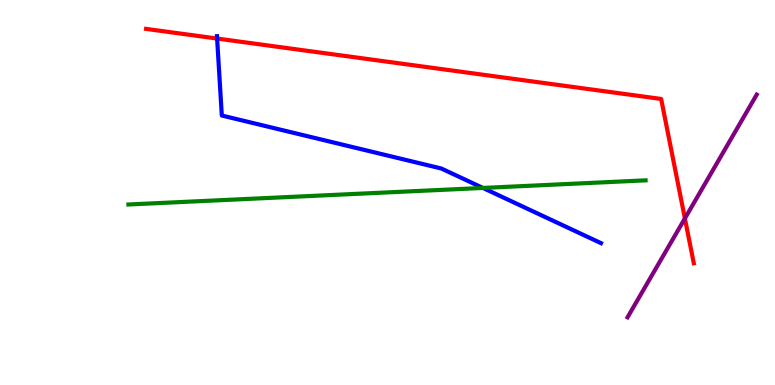[{'lines': ['blue', 'red'], 'intersections': [{'x': 2.8, 'y': 9.0}]}, {'lines': ['green', 'red'], 'intersections': []}, {'lines': ['purple', 'red'], 'intersections': [{'x': 8.84, 'y': 4.33}]}, {'lines': ['blue', 'green'], 'intersections': [{'x': 6.23, 'y': 5.12}]}, {'lines': ['blue', 'purple'], 'intersections': []}, {'lines': ['green', 'purple'], 'intersections': []}]